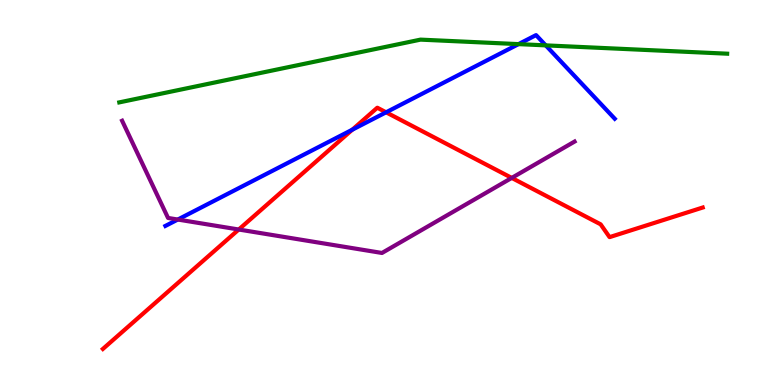[{'lines': ['blue', 'red'], 'intersections': [{'x': 4.55, 'y': 6.63}, {'x': 4.98, 'y': 7.08}]}, {'lines': ['green', 'red'], 'intersections': []}, {'lines': ['purple', 'red'], 'intersections': [{'x': 3.08, 'y': 4.04}, {'x': 6.6, 'y': 5.38}]}, {'lines': ['blue', 'green'], 'intersections': [{'x': 6.69, 'y': 8.85}, {'x': 7.04, 'y': 8.82}]}, {'lines': ['blue', 'purple'], 'intersections': [{'x': 2.29, 'y': 4.3}]}, {'lines': ['green', 'purple'], 'intersections': []}]